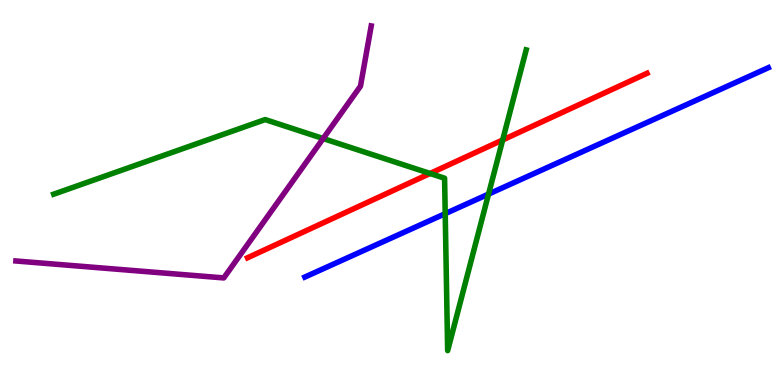[{'lines': ['blue', 'red'], 'intersections': []}, {'lines': ['green', 'red'], 'intersections': [{'x': 5.55, 'y': 5.49}, {'x': 6.49, 'y': 6.37}]}, {'lines': ['purple', 'red'], 'intersections': []}, {'lines': ['blue', 'green'], 'intersections': [{'x': 5.74, 'y': 4.45}, {'x': 6.3, 'y': 4.96}]}, {'lines': ['blue', 'purple'], 'intersections': []}, {'lines': ['green', 'purple'], 'intersections': [{'x': 4.17, 'y': 6.4}]}]